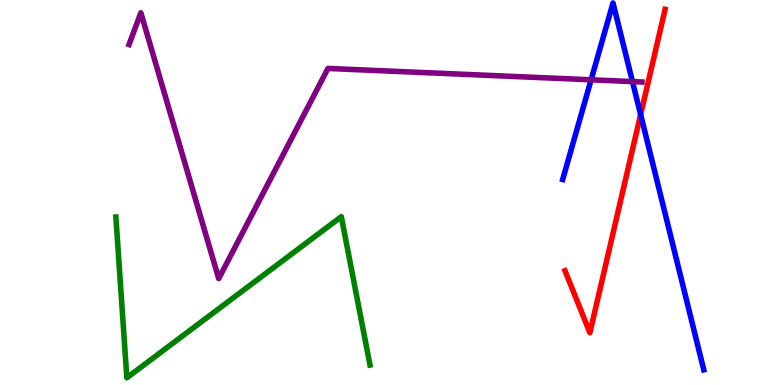[{'lines': ['blue', 'red'], 'intersections': [{'x': 8.27, 'y': 7.02}]}, {'lines': ['green', 'red'], 'intersections': []}, {'lines': ['purple', 'red'], 'intersections': []}, {'lines': ['blue', 'green'], 'intersections': []}, {'lines': ['blue', 'purple'], 'intersections': [{'x': 7.63, 'y': 7.93}, {'x': 8.16, 'y': 7.88}]}, {'lines': ['green', 'purple'], 'intersections': []}]